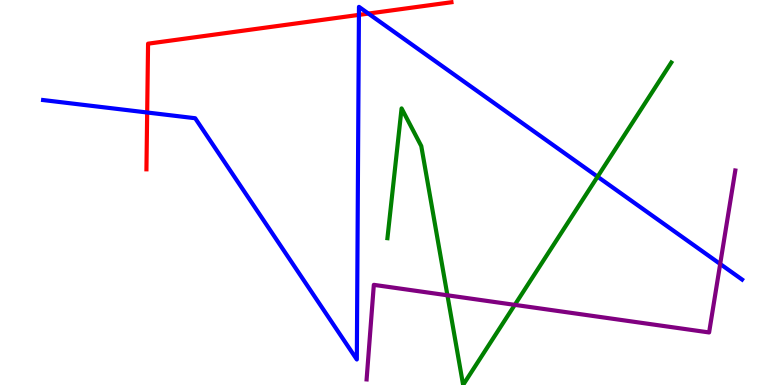[{'lines': ['blue', 'red'], 'intersections': [{'x': 1.9, 'y': 7.08}, {'x': 4.63, 'y': 9.61}, {'x': 4.75, 'y': 9.65}]}, {'lines': ['green', 'red'], 'intersections': []}, {'lines': ['purple', 'red'], 'intersections': []}, {'lines': ['blue', 'green'], 'intersections': [{'x': 7.71, 'y': 5.41}]}, {'lines': ['blue', 'purple'], 'intersections': [{'x': 9.29, 'y': 3.14}]}, {'lines': ['green', 'purple'], 'intersections': [{'x': 5.77, 'y': 2.33}, {'x': 6.64, 'y': 2.08}]}]